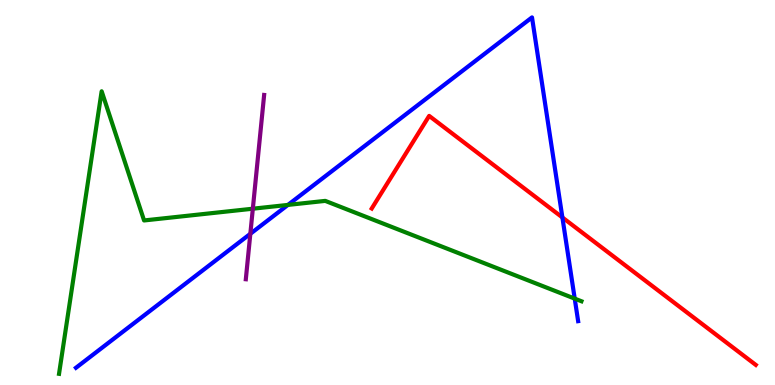[{'lines': ['blue', 'red'], 'intersections': [{'x': 7.26, 'y': 4.35}]}, {'lines': ['green', 'red'], 'intersections': []}, {'lines': ['purple', 'red'], 'intersections': []}, {'lines': ['blue', 'green'], 'intersections': [{'x': 3.72, 'y': 4.68}, {'x': 7.42, 'y': 2.24}]}, {'lines': ['blue', 'purple'], 'intersections': [{'x': 3.23, 'y': 3.93}]}, {'lines': ['green', 'purple'], 'intersections': [{'x': 3.26, 'y': 4.58}]}]